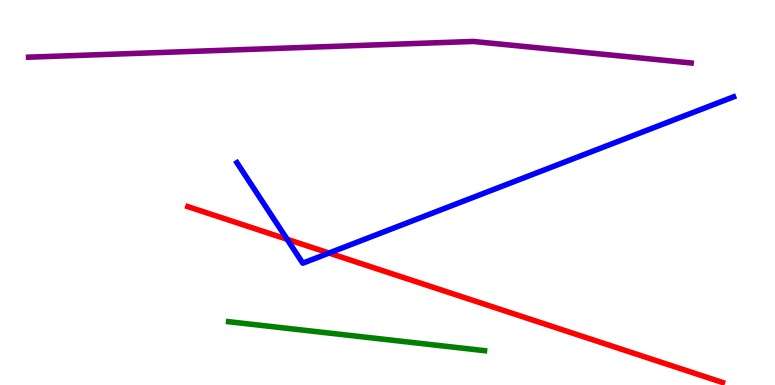[{'lines': ['blue', 'red'], 'intersections': [{'x': 3.7, 'y': 3.79}, {'x': 4.25, 'y': 3.43}]}, {'lines': ['green', 'red'], 'intersections': []}, {'lines': ['purple', 'red'], 'intersections': []}, {'lines': ['blue', 'green'], 'intersections': []}, {'lines': ['blue', 'purple'], 'intersections': []}, {'lines': ['green', 'purple'], 'intersections': []}]